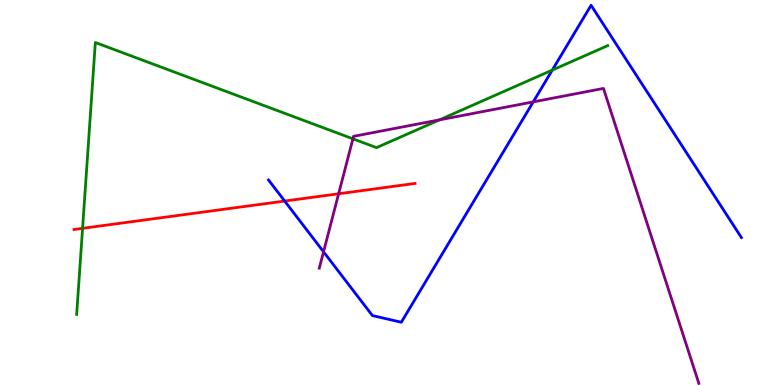[{'lines': ['blue', 'red'], 'intersections': [{'x': 3.67, 'y': 4.78}]}, {'lines': ['green', 'red'], 'intersections': [{'x': 1.07, 'y': 4.07}]}, {'lines': ['purple', 'red'], 'intersections': [{'x': 4.37, 'y': 4.97}]}, {'lines': ['blue', 'green'], 'intersections': [{'x': 7.13, 'y': 8.18}]}, {'lines': ['blue', 'purple'], 'intersections': [{'x': 4.17, 'y': 3.46}, {'x': 6.88, 'y': 7.35}]}, {'lines': ['green', 'purple'], 'intersections': [{'x': 4.55, 'y': 6.39}, {'x': 5.67, 'y': 6.89}]}]